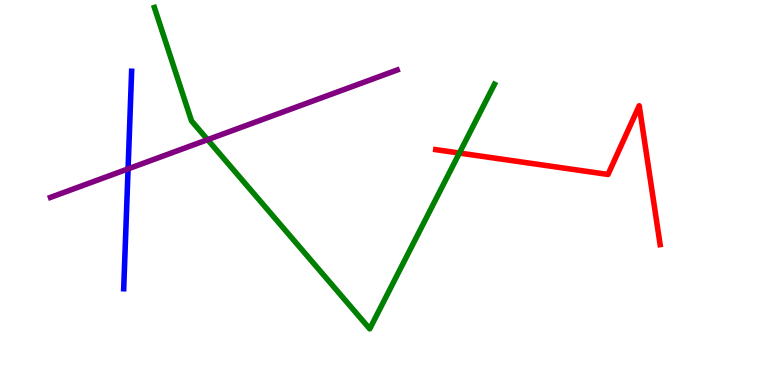[{'lines': ['blue', 'red'], 'intersections': []}, {'lines': ['green', 'red'], 'intersections': [{'x': 5.93, 'y': 6.02}]}, {'lines': ['purple', 'red'], 'intersections': []}, {'lines': ['blue', 'green'], 'intersections': []}, {'lines': ['blue', 'purple'], 'intersections': [{'x': 1.65, 'y': 5.61}]}, {'lines': ['green', 'purple'], 'intersections': [{'x': 2.68, 'y': 6.37}]}]